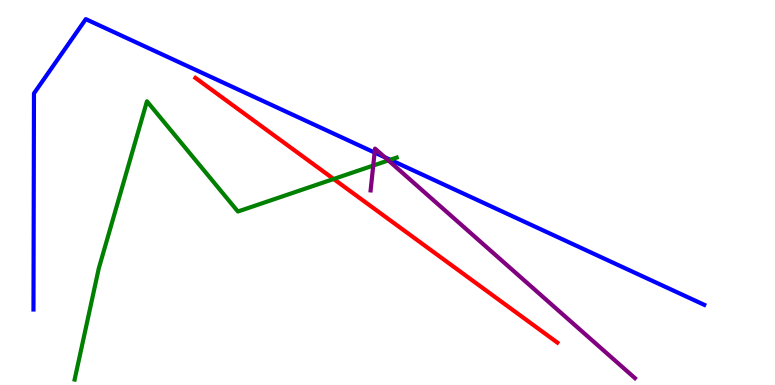[{'lines': ['blue', 'red'], 'intersections': []}, {'lines': ['green', 'red'], 'intersections': [{'x': 4.31, 'y': 5.35}]}, {'lines': ['purple', 'red'], 'intersections': []}, {'lines': ['blue', 'green'], 'intersections': [{'x': 5.04, 'y': 5.85}]}, {'lines': ['blue', 'purple'], 'intersections': [{'x': 4.83, 'y': 6.04}, {'x': 4.97, 'y': 5.92}]}, {'lines': ['green', 'purple'], 'intersections': [{'x': 4.82, 'y': 5.7}, {'x': 5.01, 'y': 5.83}]}]